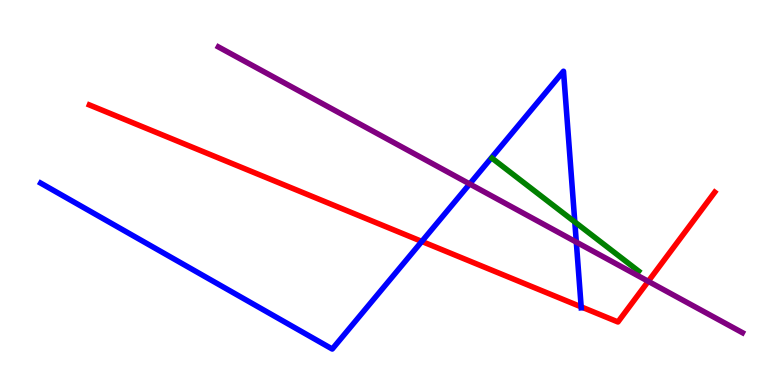[{'lines': ['blue', 'red'], 'intersections': [{'x': 5.44, 'y': 3.73}, {'x': 7.5, 'y': 2.03}]}, {'lines': ['green', 'red'], 'intersections': []}, {'lines': ['purple', 'red'], 'intersections': [{'x': 8.36, 'y': 2.69}]}, {'lines': ['blue', 'green'], 'intersections': [{'x': 7.42, 'y': 4.23}]}, {'lines': ['blue', 'purple'], 'intersections': [{'x': 6.06, 'y': 5.22}, {'x': 7.44, 'y': 3.71}]}, {'lines': ['green', 'purple'], 'intersections': []}]